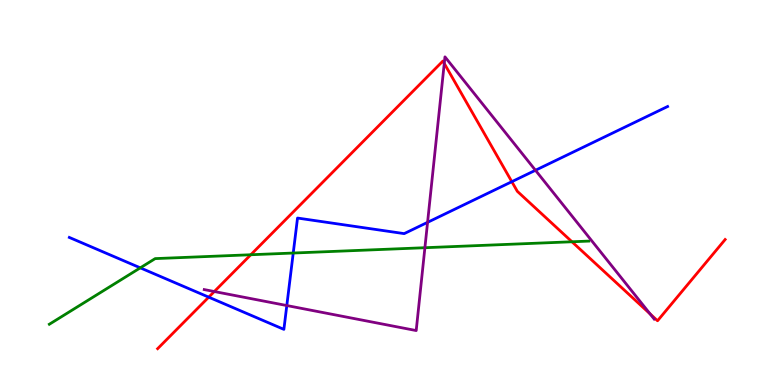[{'lines': ['blue', 'red'], 'intersections': [{'x': 2.69, 'y': 2.28}, {'x': 6.6, 'y': 5.28}]}, {'lines': ['green', 'red'], 'intersections': [{'x': 3.24, 'y': 3.38}, {'x': 7.38, 'y': 3.72}]}, {'lines': ['purple', 'red'], 'intersections': [{'x': 2.77, 'y': 2.43}, {'x': 5.73, 'y': 8.35}, {'x': 8.39, 'y': 1.85}]}, {'lines': ['blue', 'green'], 'intersections': [{'x': 1.81, 'y': 3.04}, {'x': 3.78, 'y': 3.43}]}, {'lines': ['blue', 'purple'], 'intersections': [{'x': 3.7, 'y': 2.06}, {'x': 5.52, 'y': 4.22}, {'x': 6.91, 'y': 5.58}]}, {'lines': ['green', 'purple'], 'intersections': [{'x': 5.48, 'y': 3.57}]}]